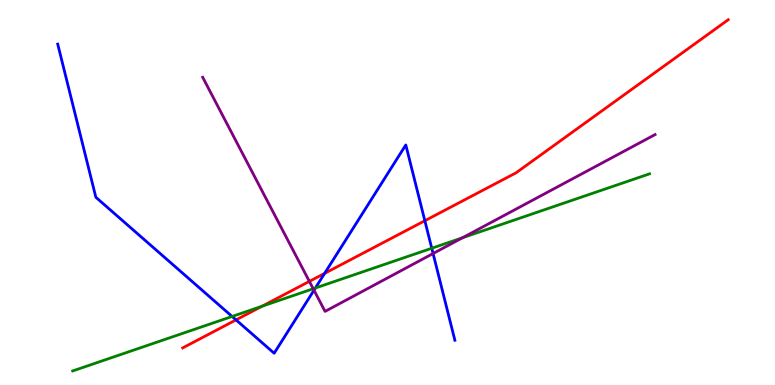[{'lines': ['blue', 'red'], 'intersections': [{'x': 3.05, 'y': 1.69}, {'x': 4.19, 'y': 2.9}, {'x': 5.48, 'y': 4.27}]}, {'lines': ['green', 'red'], 'intersections': [{'x': 3.38, 'y': 2.05}]}, {'lines': ['purple', 'red'], 'intersections': [{'x': 3.99, 'y': 2.69}]}, {'lines': ['blue', 'green'], 'intersections': [{'x': 3.0, 'y': 1.78}, {'x': 4.07, 'y': 2.52}, {'x': 5.57, 'y': 3.55}]}, {'lines': ['blue', 'purple'], 'intersections': [{'x': 4.05, 'y': 2.46}, {'x': 5.59, 'y': 3.41}]}, {'lines': ['green', 'purple'], 'intersections': [{'x': 4.04, 'y': 2.5}, {'x': 5.97, 'y': 3.83}]}]